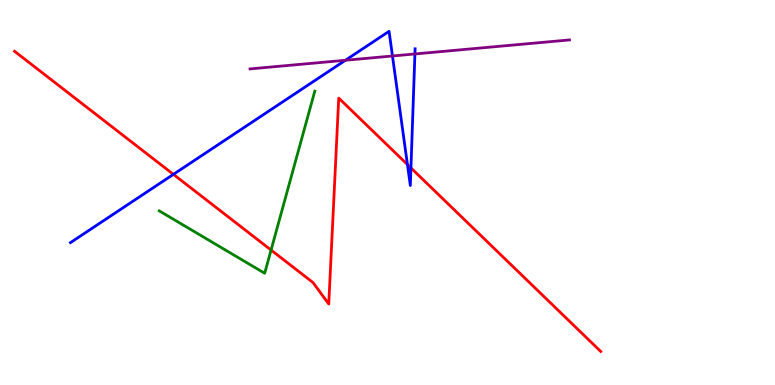[{'lines': ['blue', 'red'], 'intersections': [{'x': 2.24, 'y': 5.47}, {'x': 5.26, 'y': 5.73}, {'x': 5.3, 'y': 5.64}]}, {'lines': ['green', 'red'], 'intersections': [{'x': 3.5, 'y': 3.51}]}, {'lines': ['purple', 'red'], 'intersections': []}, {'lines': ['blue', 'green'], 'intersections': []}, {'lines': ['blue', 'purple'], 'intersections': [{'x': 4.46, 'y': 8.43}, {'x': 5.06, 'y': 8.55}, {'x': 5.35, 'y': 8.6}]}, {'lines': ['green', 'purple'], 'intersections': []}]